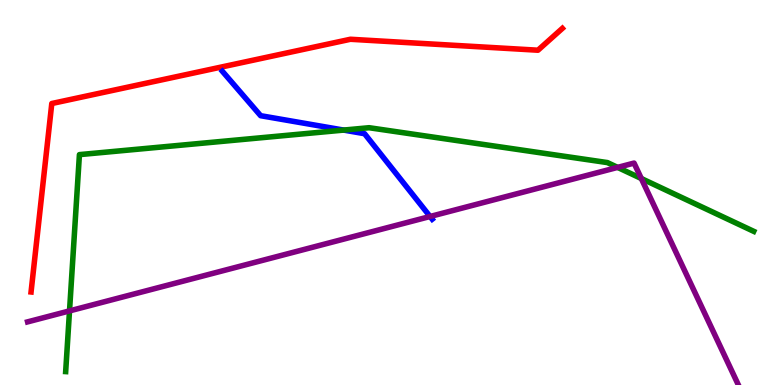[{'lines': ['blue', 'red'], 'intersections': []}, {'lines': ['green', 'red'], 'intersections': []}, {'lines': ['purple', 'red'], 'intersections': []}, {'lines': ['blue', 'green'], 'intersections': [{'x': 4.43, 'y': 6.62}]}, {'lines': ['blue', 'purple'], 'intersections': [{'x': 5.55, 'y': 4.38}]}, {'lines': ['green', 'purple'], 'intersections': [{'x': 0.897, 'y': 1.92}, {'x': 7.97, 'y': 5.65}, {'x': 8.28, 'y': 5.36}]}]